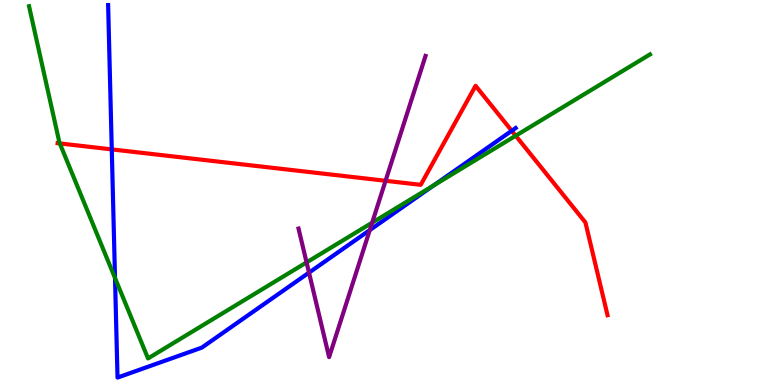[{'lines': ['blue', 'red'], 'intersections': [{'x': 1.44, 'y': 6.12}, {'x': 6.6, 'y': 6.6}]}, {'lines': ['green', 'red'], 'intersections': [{'x': 0.772, 'y': 6.27}, {'x': 6.65, 'y': 6.47}]}, {'lines': ['purple', 'red'], 'intersections': [{'x': 4.98, 'y': 5.3}]}, {'lines': ['blue', 'green'], 'intersections': [{'x': 1.48, 'y': 2.78}, {'x': 5.59, 'y': 5.18}]}, {'lines': ['blue', 'purple'], 'intersections': [{'x': 3.99, 'y': 2.92}, {'x': 4.77, 'y': 4.02}]}, {'lines': ['green', 'purple'], 'intersections': [{'x': 3.96, 'y': 3.18}, {'x': 4.8, 'y': 4.22}]}]